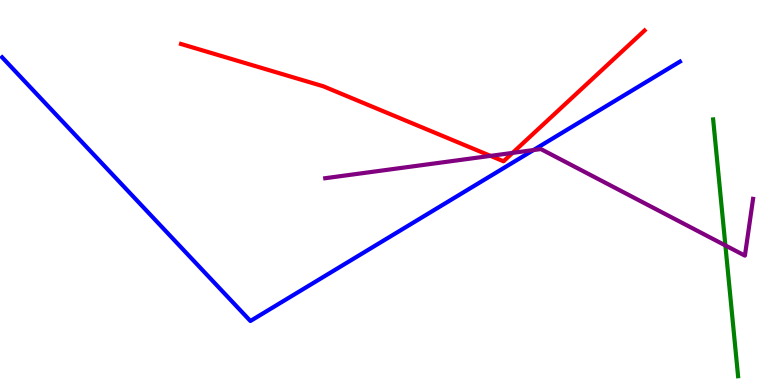[{'lines': ['blue', 'red'], 'intersections': []}, {'lines': ['green', 'red'], 'intersections': []}, {'lines': ['purple', 'red'], 'intersections': [{'x': 6.33, 'y': 5.95}, {'x': 6.61, 'y': 6.03}]}, {'lines': ['blue', 'green'], 'intersections': []}, {'lines': ['blue', 'purple'], 'intersections': [{'x': 6.88, 'y': 6.1}]}, {'lines': ['green', 'purple'], 'intersections': [{'x': 9.36, 'y': 3.62}]}]